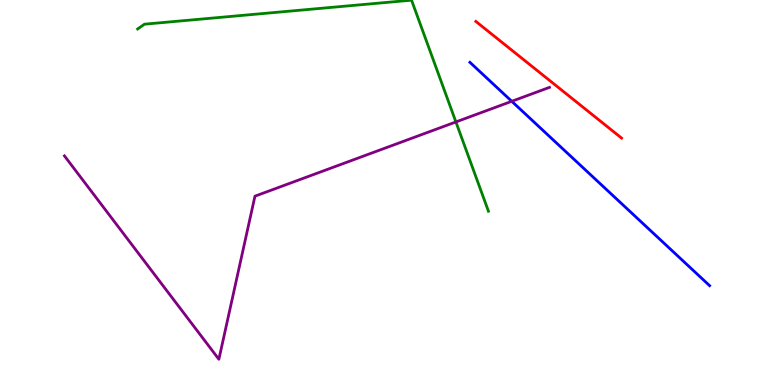[{'lines': ['blue', 'red'], 'intersections': []}, {'lines': ['green', 'red'], 'intersections': []}, {'lines': ['purple', 'red'], 'intersections': []}, {'lines': ['blue', 'green'], 'intersections': []}, {'lines': ['blue', 'purple'], 'intersections': [{'x': 6.6, 'y': 7.37}]}, {'lines': ['green', 'purple'], 'intersections': [{'x': 5.88, 'y': 6.83}]}]